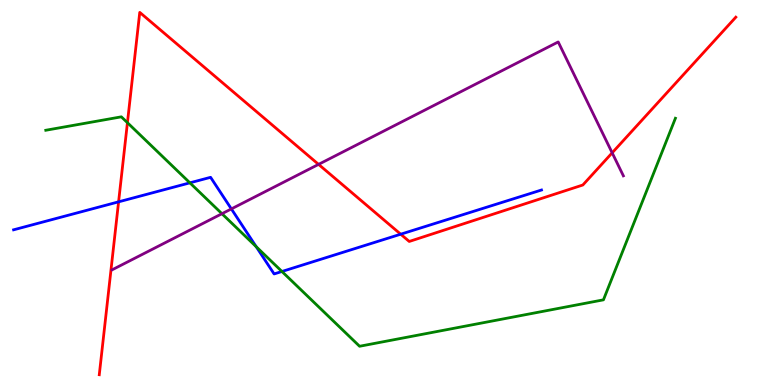[{'lines': ['blue', 'red'], 'intersections': [{'x': 1.53, 'y': 4.76}, {'x': 5.17, 'y': 3.92}]}, {'lines': ['green', 'red'], 'intersections': [{'x': 1.64, 'y': 6.81}]}, {'lines': ['purple', 'red'], 'intersections': [{'x': 4.11, 'y': 5.73}, {'x': 7.9, 'y': 6.03}]}, {'lines': ['blue', 'green'], 'intersections': [{'x': 2.45, 'y': 5.25}, {'x': 3.31, 'y': 3.59}, {'x': 3.64, 'y': 2.95}]}, {'lines': ['blue', 'purple'], 'intersections': [{'x': 2.99, 'y': 4.57}]}, {'lines': ['green', 'purple'], 'intersections': [{'x': 2.86, 'y': 4.45}]}]